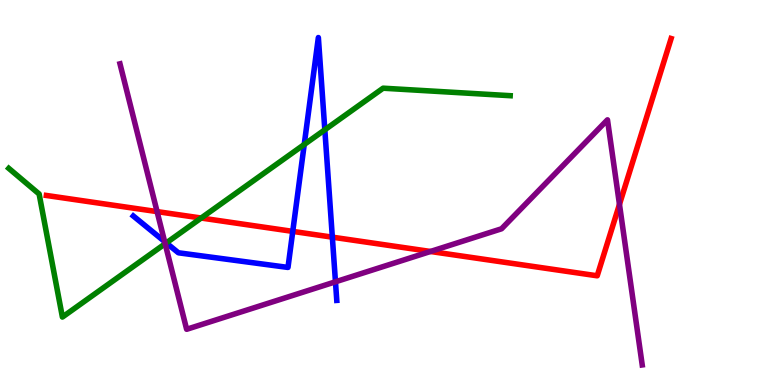[{'lines': ['blue', 'red'], 'intersections': [{'x': 3.78, 'y': 3.99}, {'x': 4.29, 'y': 3.84}]}, {'lines': ['green', 'red'], 'intersections': [{'x': 2.6, 'y': 4.34}]}, {'lines': ['purple', 'red'], 'intersections': [{'x': 2.03, 'y': 4.5}, {'x': 5.55, 'y': 3.47}, {'x': 7.99, 'y': 4.69}]}, {'lines': ['blue', 'green'], 'intersections': [{'x': 2.15, 'y': 3.69}, {'x': 3.93, 'y': 6.25}, {'x': 4.19, 'y': 6.63}]}, {'lines': ['blue', 'purple'], 'intersections': [{'x': 2.12, 'y': 3.73}, {'x': 4.33, 'y': 2.68}]}, {'lines': ['green', 'purple'], 'intersections': [{'x': 2.13, 'y': 3.67}]}]